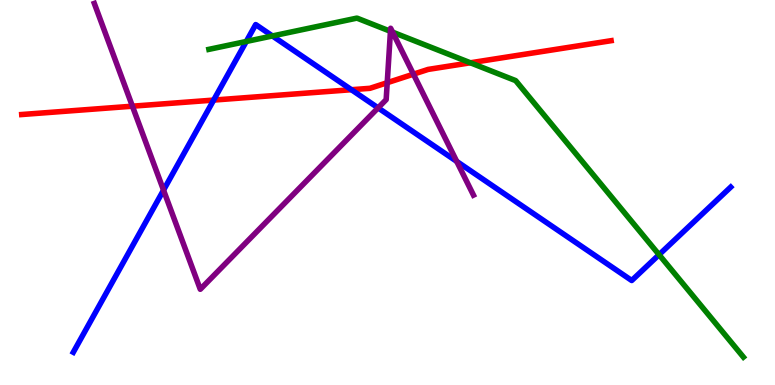[{'lines': ['blue', 'red'], 'intersections': [{'x': 2.76, 'y': 7.4}, {'x': 4.53, 'y': 7.67}]}, {'lines': ['green', 'red'], 'intersections': [{'x': 6.07, 'y': 8.37}]}, {'lines': ['purple', 'red'], 'intersections': [{'x': 1.71, 'y': 7.24}, {'x': 5.0, 'y': 7.85}, {'x': 5.33, 'y': 8.07}]}, {'lines': ['blue', 'green'], 'intersections': [{'x': 3.18, 'y': 8.92}, {'x': 3.52, 'y': 9.07}, {'x': 8.5, 'y': 3.38}]}, {'lines': ['blue', 'purple'], 'intersections': [{'x': 2.11, 'y': 5.06}, {'x': 4.88, 'y': 7.2}, {'x': 5.89, 'y': 5.81}]}, {'lines': ['green', 'purple'], 'intersections': [{'x': 5.04, 'y': 9.19}, {'x': 5.07, 'y': 9.17}]}]